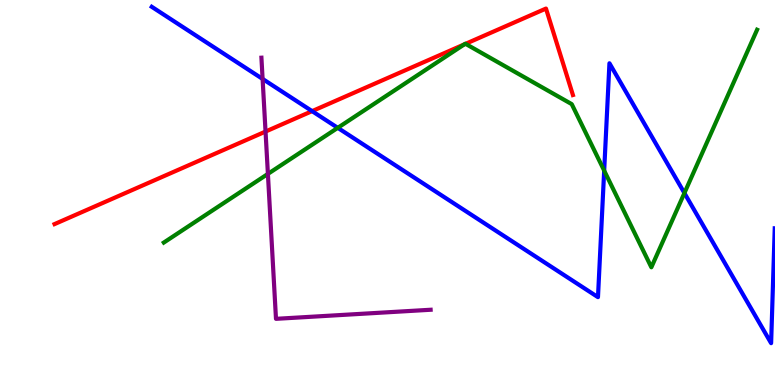[{'lines': ['blue', 'red'], 'intersections': [{'x': 4.03, 'y': 7.11}]}, {'lines': ['green', 'red'], 'intersections': [{'x': 5.99, 'y': 8.85}, {'x': 6.01, 'y': 8.86}]}, {'lines': ['purple', 'red'], 'intersections': [{'x': 3.43, 'y': 6.58}]}, {'lines': ['blue', 'green'], 'intersections': [{'x': 4.36, 'y': 6.68}, {'x': 7.8, 'y': 5.57}, {'x': 8.83, 'y': 4.99}]}, {'lines': ['blue', 'purple'], 'intersections': [{'x': 3.39, 'y': 7.95}]}, {'lines': ['green', 'purple'], 'intersections': [{'x': 3.46, 'y': 5.48}]}]